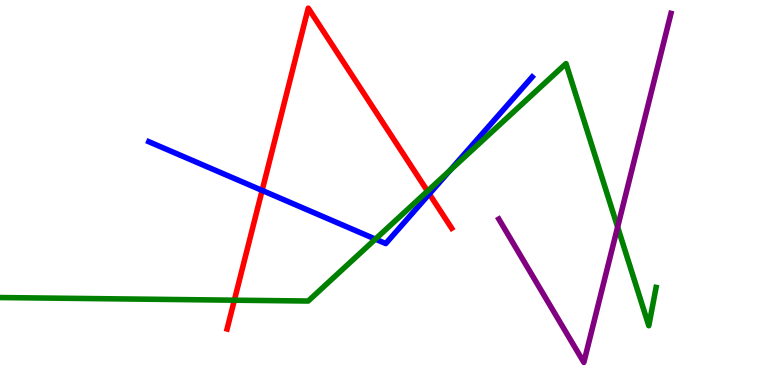[{'lines': ['blue', 'red'], 'intersections': [{'x': 3.38, 'y': 5.05}, {'x': 5.54, 'y': 4.96}]}, {'lines': ['green', 'red'], 'intersections': [{'x': 3.02, 'y': 2.2}, {'x': 5.52, 'y': 5.04}]}, {'lines': ['purple', 'red'], 'intersections': []}, {'lines': ['blue', 'green'], 'intersections': [{'x': 4.84, 'y': 3.79}, {'x': 5.81, 'y': 5.58}]}, {'lines': ['blue', 'purple'], 'intersections': []}, {'lines': ['green', 'purple'], 'intersections': [{'x': 7.97, 'y': 4.1}]}]